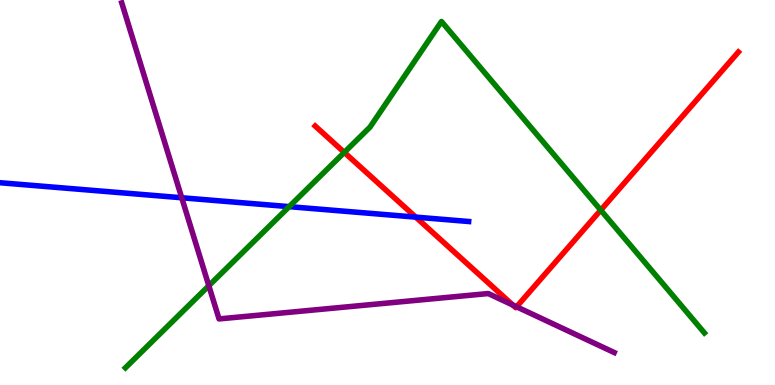[{'lines': ['blue', 'red'], 'intersections': [{'x': 5.36, 'y': 4.36}]}, {'lines': ['green', 'red'], 'intersections': [{'x': 4.44, 'y': 6.04}, {'x': 7.75, 'y': 4.54}]}, {'lines': ['purple', 'red'], 'intersections': [{'x': 6.62, 'y': 2.08}, {'x': 6.67, 'y': 2.03}]}, {'lines': ['blue', 'green'], 'intersections': [{'x': 3.73, 'y': 4.63}]}, {'lines': ['blue', 'purple'], 'intersections': [{'x': 2.35, 'y': 4.86}]}, {'lines': ['green', 'purple'], 'intersections': [{'x': 2.69, 'y': 2.58}]}]